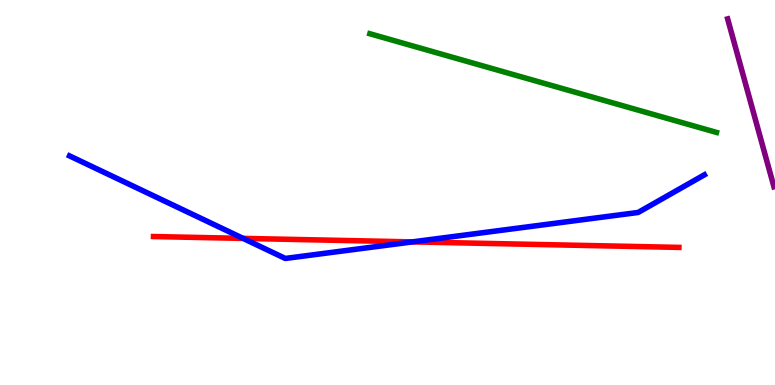[{'lines': ['blue', 'red'], 'intersections': [{'x': 3.14, 'y': 3.81}, {'x': 5.32, 'y': 3.72}]}, {'lines': ['green', 'red'], 'intersections': []}, {'lines': ['purple', 'red'], 'intersections': []}, {'lines': ['blue', 'green'], 'intersections': []}, {'lines': ['blue', 'purple'], 'intersections': []}, {'lines': ['green', 'purple'], 'intersections': []}]